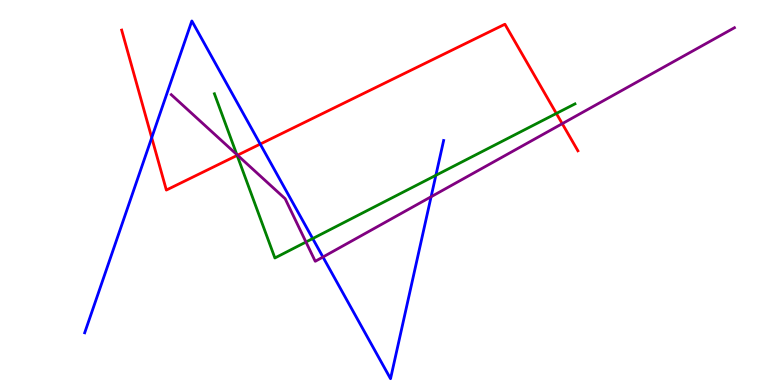[{'lines': ['blue', 'red'], 'intersections': [{'x': 1.96, 'y': 6.42}, {'x': 3.36, 'y': 6.26}]}, {'lines': ['green', 'red'], 'intersections': [{'x': 3.06, 'y': 5.96}, {'x': 7.18, 'y': 7.05}]}, {'lines': ['purple', 'red'], 'intersections': [{'x': 3.06, 'y': 5.97}, {'x': 7.25, 'y': 6.79}]}, {'lines': ['blue', 'green'], 'intersections': [{'x': 4.03, 'y': 3.8}, {'x': 5.62, 'y': 5.45}]}, {'lines': ['blue', 'purple'], 'intersections': [{'x': 4.17, 'y': 3.32}, {'x': 5.56, 'y': 4.89}]}, {'lines': ['green', 'purple'], 'intersections': [{'x': 3.06, 'y': 5.99}, {'x': 3.95, 'y': 3.71}]}]